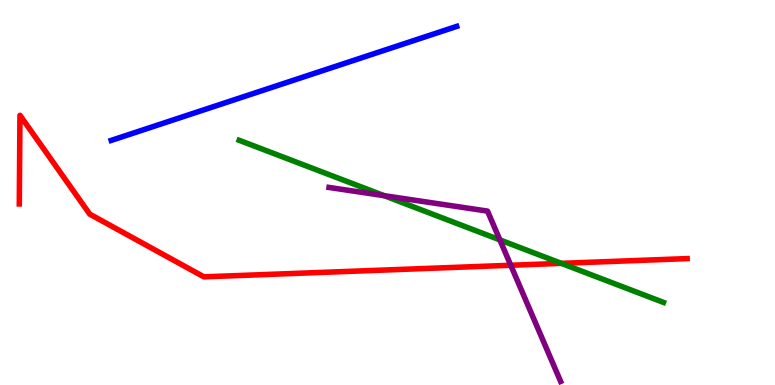[{'lines': ['blue', 'red'], 'intersections': []}, {'lines': ['green', 'red'], 'intersections': [{'x': 7.24, 'y': 3.16}]}, {'lines': ['purple', 'red'], 'intersections': [{'x': 6.59, 'y': 3.11}]}, {'lines': ['blue', 'green'], 'intersections': []}, {'lines': ['blue', 'purple'], 'intersections': []}, {'lines': ['green', 'purple'], 'intersections': [{'x': 4.96, 'y': 4.92}, {'x': 6.45, 'y': 3.77}]}]